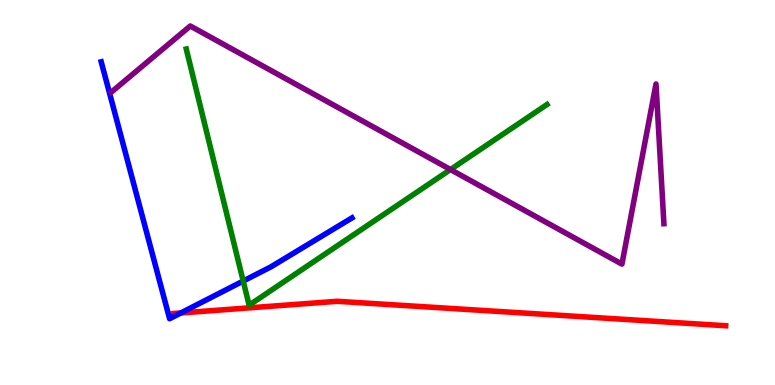[{'lines': ['blue', 'red'], 'intersections': [{'x': 2.33, 'y': 1.87}]}, {'lines': ['green', 'red'], 'intersections': []}, {'lines': ['purple', 'red'], 'intersections': []}, {'lines': ['blue', 'green'], 'intersections': [{'x': 3.14, 'y': 2.7}]}, {'lines': ['blue', 'purple'], 'intersections': []}, {'lines': ['green', 'purple'], 'intersections': [{'x': 5.81, 'y': 5.6}]}]